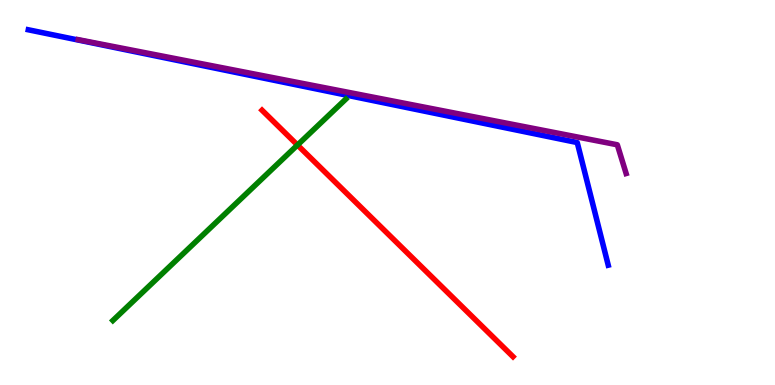[{'lines': ['blue', 'red'], 'intersections': []}, {'lines': ['green', 'red'], 'intersections': [{'x': 3.84, 'y': 6.23}]}, {'lines': ['purple', 'red'], 'intersections': []}, {'lines': ['blue', 'green'], 'intersections': []}, {'lines': ['blue', 'purple'], 'intersections': []}, {'lines': ['green', 'purple'], 'intersections': []}]